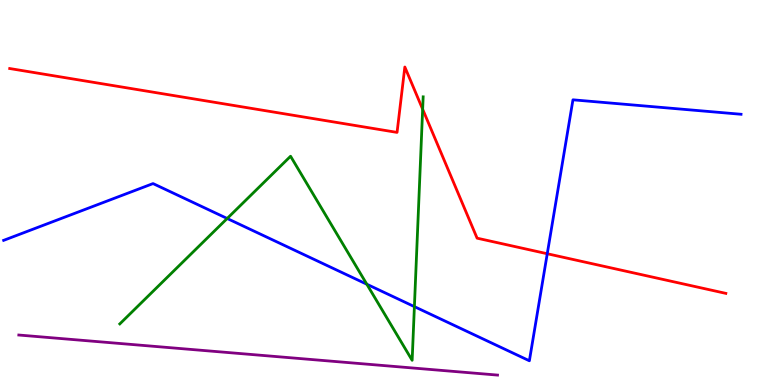[{'lines': ['blue', 'red'], 'intersections': [{'x': 7.06, 'y': 3.41}]}, {'lines': ['green', 'red'], 'intersections': [{'x': 5.45, 'y': 7.16}]}, {'lines': ['purple', 'red'], 'intersections': []}, {'lines': ['blue', 'green'], 'intersections': [{'x': 2.93, 'y': 4.33}, {'x': 4.73, 'y': 2.62}, {'x': 5.35, 'y': 2.04}]}, {'lines': ['blue', 'purple'], 'intersections': []}, {'lines': ['green', 'purple'], 'intersections': []}]